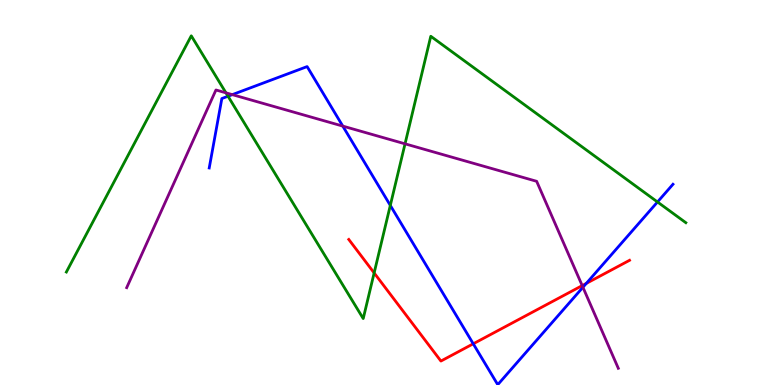[{'lines': ['blue', 'red'], 'intersections': [{'x': 6.11, 'y': 1.07}, {'x': 7.57, 'y': 2.64}]}, {'lines': ['green', 'red'], 'intersections': [{'x': 4.83, 'y': 2.91}]}, {'lines': ['purple', 'red'], 'intersections': [{'x': 7.51, 'y': 2.58}]}, {'lines': ['blue', 'green'], 'intersections': [{'x': 2.94, 'y': 7.5}, {'x': 5.04, 'y': 4.66}, {'x': 8.48, 'y': 4.75}]}, {'lines': ['blue', 'purple'], 'intersections': [{'x': 3.0, 'y': 7.54}, {'x': 4.42, 'y': 6.72}, {'x': 7.52, 'y': 2.54}]}, {'lines': ['green', 'purple'], 'intersections': [{'x': 2.92, 'y': 7.59}, {'x': 5.23, 'y': 6.26}]}]